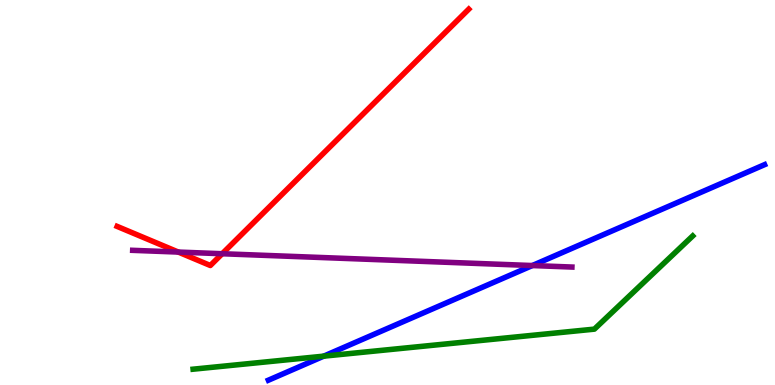[{'lines': ['blue', 'red'], 'intersections': []}, {'lines': ['green', 'red'], 'intersections': []}, {'lines': ['purple', 'red'], 'intersections': [{'x': 2.3, 'y': 3.45}, {'x': 2.87, 'y': 3.41}]}, {'lines': ['blue', 'green'], 'intersections': [{'x': 4.18, 'y': 0.749}]}, {'lines': ['blue', 'purple'], 'intersections': [{'x': 6.87, 'y': 3.1}]}, {'lines': ['green', 'purple'], 'intersections': []}]